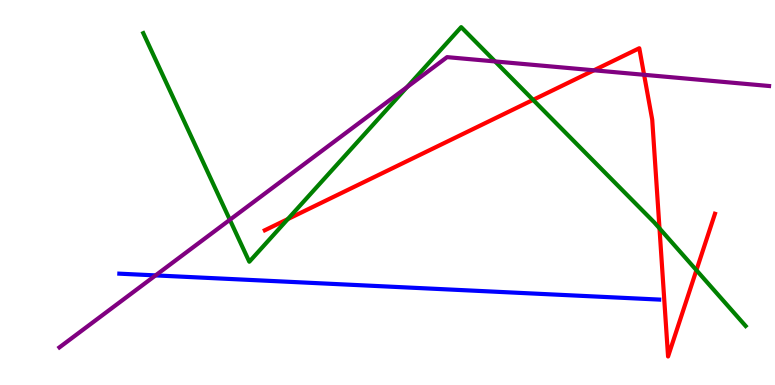[{'lines': ['blue', 'red'], 'intersections': []}, {'lines': ['green', 'red'], 'intersections': [{'x': 3.71, 'y': 4.31}, {'x': 6.88, 'y': 7.41}, {'x': 8.51, 'y': 4.07}, {'x': 8.99, 'y': 2.98}]}, {'lines': ['purple', 'red'], 'intersections': [{'x': 7.66, 'y': 8.17}, {'x': 8.31, 'y': 8.06}]}, {'lines': ['blue', 'green'], 'intersections': []}, {'lines': ['blue', 'purple'], 'intersections': [{'x': 2.01, 'y': 2.85}]}, {'lines': ['green', 'purple'], 'intersections': [{'x': 2.97, 'y': 4.29}, {'x': 5.25, 'y': 7.74}, {'x': 6.39, 'y': 8.4}]}]